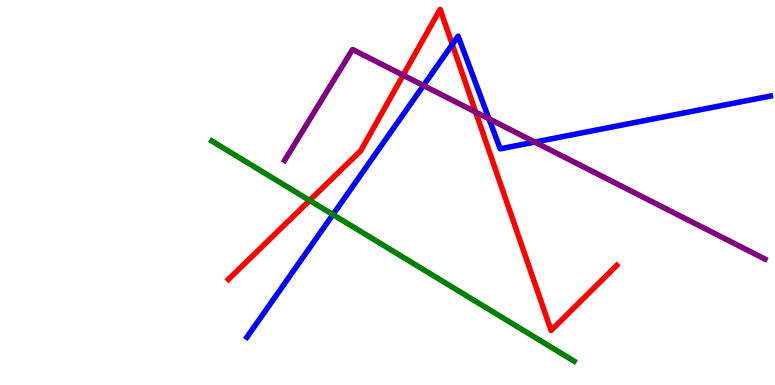[{'lines': ['blue', 'red'], 'intersections': [{'x': 5.84, 'y': 8.85}]}, {'lines': ['green', 'red'], 'intersections': [{'x': 4.0, 'y': 4.79}]}, {'lines': ['purple', 'red'], 'intersections': [{'x': 5.2, 'y': 8.05}, {'x': 6.14, 'y': 7.09}]}, {'lines': ['blue', 'green'], 'intersections': [{'x': 4.3, 'y': 4.43}]}, {'lines': ['blue', 'purple'], 'intersections': [{'x': 5.46, 'y': 7.78}, {'x': 6.31, 'y': 6.91}, {'x': 6.9, 'y': 6.31}]}, {'lines': ['green', 'purple'], 'intersections': []}]